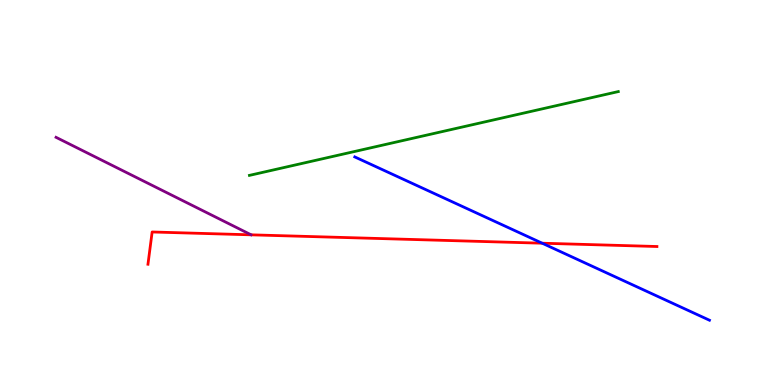[{'lines': ['blue', 'red'], 'intersections': [{'x': 7.0, 'y': 3.68}]}, {'lines': ['green', 'red'], 'intersections': []}, {'lines': ['purple', 'red'], 'intersections': []}, {'lines': ['blue', 'green'], 'intersections': []}, {'lines': ['blue', 'purple'], 'intersections': []}, {'lines': ['green', 'purple'], 'intersections': []}]